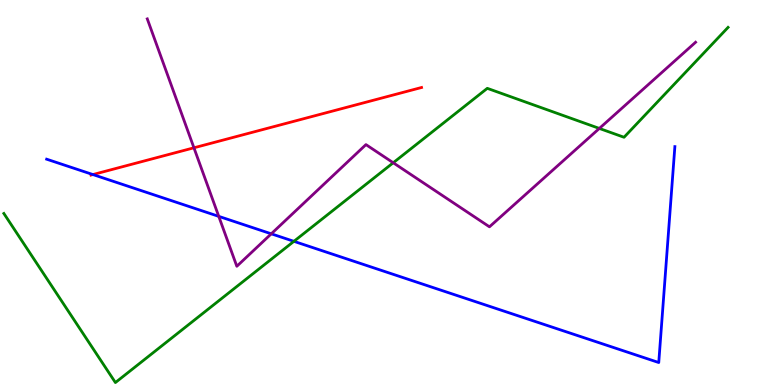[{'lines': ['blue', 'red'], 'intersections': [{'x': 1.2, 'y': 5.47}]}, {'lines': ['green', 'red'], 'intersections': []}, {'lines': ['purple', 'red'], 'intersections': [{'x': 2.5, 'y': 6.16}]}, {'lines': ['blue', 'green'], 'intersections': [{'x': 3.79, 'y': 3.73}]}, {'lines': ['blue', 'purple'], 'intersections': [{'x': 2.82, 'y': 4.38}, {'x': 3.5, 'y': 3.93}]}, {'lines': ['green', 'purple'], 'intersections': [{'x': 5.07, 'y': 5.77}, {'x': 7.73, 'y': 6.66}]}]